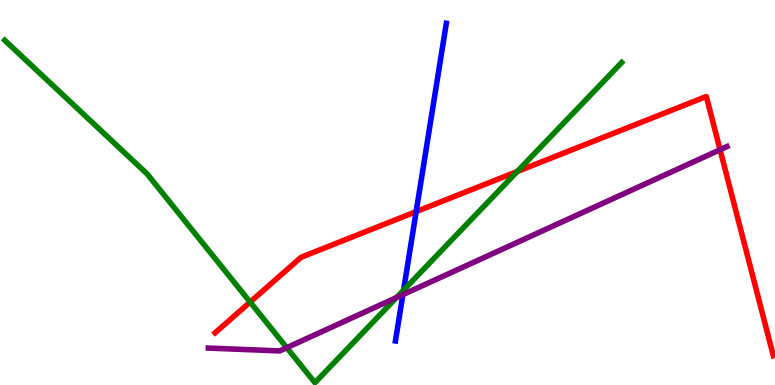[{'lines': ['blue', 'red'], 'intersections': [{'x': 5.37, 'y': 4.5}]}, {'lines': ['green', 'red'], 'intersections': [{'x': 3.23, 'y': 2.15}, {'x': 6.67, 'y': 5.55}]}, {'lines': ['purple', 'red'], 'intersections': [{'x': 9.29, 'y': 6.11}]}, {'lines': ['blue', 'green'], 'intersections': [{'x': 5.21, 'y': 2.46}]}, {'lines': ['blue', 'purple'], 'intersections': [{'x': 5.2, 'y': 2.35}]}, {'lines': ['green', 'purple'], 'intersections': [{'x': 3.7, 'y': 0.97}, {'x': 5.12, 'y': 2.27}]}]